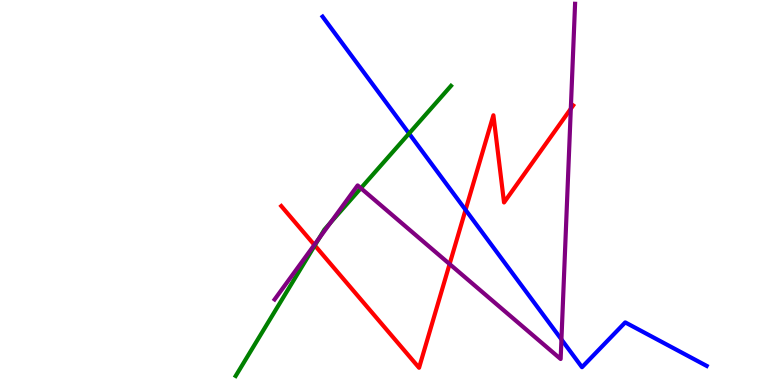[{'lines': ['blue', 'red'], 'intersections': [{'x': 6.01, 'y': 4.55}]}, {'lines': ['green', 'red'], 'intersections': [{'x': 4.06, 'y': 3.63}]}, {'lines': ['purple', 'red'], 'intersections': [{'x': 4.06, 'y': 3.64}, {'x': 5.8, 'y': 3.14}, {'x': 7.37, 'y': 7.18}]}, {'lines': ['blue', 'green'], 'intersections': [{'x': 5.28, 'y': 6.53}]}, {'lines': ['blue', 'purple'], 'intersections': [{'x': 7.24, 'y': 1.18}]}, {'lines': ['green', 'purple'], 'intersections': [{'x': 4.12, 'y': 3.81}, {'x': 4.27, 'y': 4.22}, {'x': 4.66, 'y': 5.11}]}]